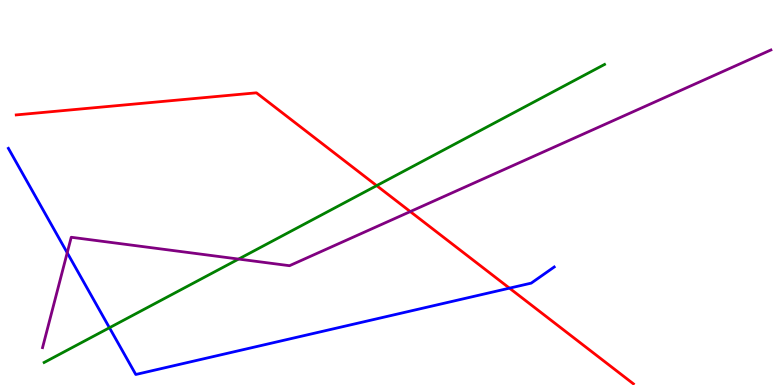[{'lines': ['blue', 'red'], 'intersections': [{'x': 6.57, 'y': 2.52}]}, {'lines': ['green', 'red'], 'intersections': [{'x': 4.86, 'y': 5.18}]}, {'lines': ['purple', 'red'], 'intersections': [{'x': 5.29, 'y': 4.5}]}, {'lines': ['blue', 'green'], 'intersections': [{'x': 1.41, 'y': 1.49}]}, {'lines': ['blue', 'purple'], 'intersections': [{'x': 0.867, 'y': 3.43}]}, {'lines': ['green', 'purple'], 'intersections': [{'x': 3.08, 'y': 3.27}]}]